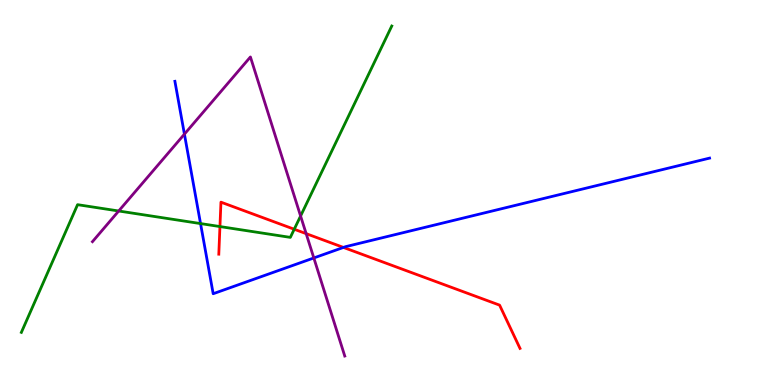[{'lines': ['blue', 'red'], 'intersections': [{'x': 4.43, 'y': 3.57}]}, {'lines': ['green', 'red'], 'intersections': [{'x': 2.84, 'y': 4.12}, {'x': 3.8, 'y': 4.05}]}, {'lines': ['purple', 'red'], 'intersections': [{'x': 3.95, 'y': 3.93}]}, {'lines': ['blue', 'green'], 'intersections': [{'x': 2.59, 'y': 4.19}]}, {'lines': ['blue', 'purple'], 'intersections': [{'x': 2.38, 'y': 6.52}, {'x': 4.05, 'y': 3.3}]}, {'lines': ['green', 'purple'], 'intersections': [{'x': 1.53, 'y': 4.52}, {'x': 3.88, 'y': 4.39}]}]